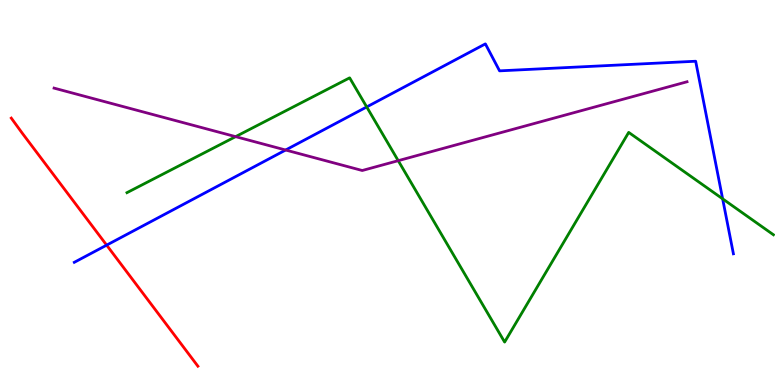[{'lines': ['blue', 'red'], 'intersections': [{'x': 1.38, 'y': 3.63}]}, {'lines': ['green', 'red'], 'intersections': []}, {'lines': ['purple', 'red'], 'intersections': []}, {'lines': ['blue', 'green'], 'intersections': [{'x': 4.73, 'y': 7.22}, {'x': 9.32, 'y': 4.84}]}, {'lines': ['blue', 'purple'], 'intersections': [{'x': 3.69, 'y': 6.1}]}, {'lines': ['green', 'purple'], 'intersections': [{'x': 3.04, 'y': 6.45}, {'x': 5.14, 'y': 5.83}]}]